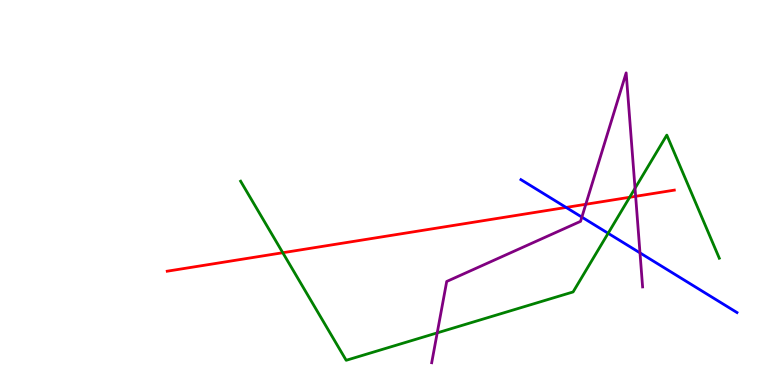[{'lines': ['blue', 'red'], 'intersections': [{'x': 7.3, 'y': 4.61}]}, {'lines': ['green', 'red'], 'intersections': [{'x': 3.65, 'y': 3.44}, {'x': 8.12, 'y': 4.88}]}, {'lines': ['purple', 'red'], 'intersections': [{'x': 7.56, 'y': 4.69}, {'x': 8.2, 'y': 4.9}]}, {'lines': ['blue', 'green'], 'intersections': [{'x': 7.85, 'y': 3.94}]}, {'lines': ['blue', 'purple'], 'intersections': [{'x': 7.51, 'y': 4.36}, {'x': 8.26, 'y': 3.43}]}, {'lines': ['green', 'purple'], 'intersections': [{'x': 5.64, 'y': 1.35}, {'x': 8.19, 'y': 5.11}]}]